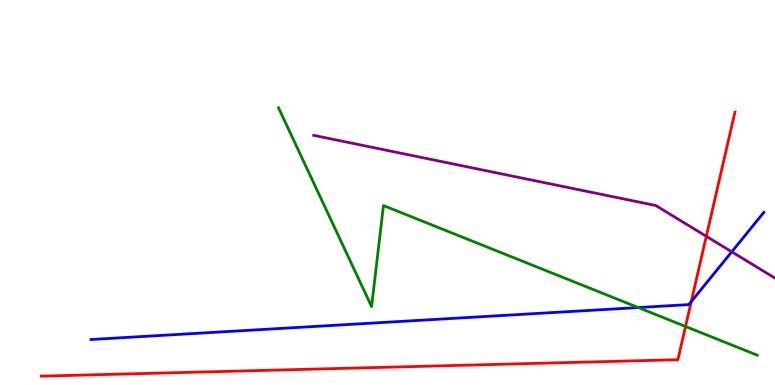[{'lines': ['blue', 'red'], 'intersections': [{'x': 8.92, 'y': 2.17}]}, {'lines': ['green', 'red'], 'intersections': [{'x': 8.85, 'y': 1.52}]}, {'lines': ['purple', 'red'], 'intersections': [{'x': 9.11, 'y': 3.86}]}, {'lines': ['blue', 'green'], 'intersections': [{'x': 8.24, 'y': 2.01}]}, {'lines': ['blue', 'purple'], 'intersections': [{'x': 9.44, 'y': 3.46}]}, {'lines': ['green', 'purple'], 'intersections': []}]